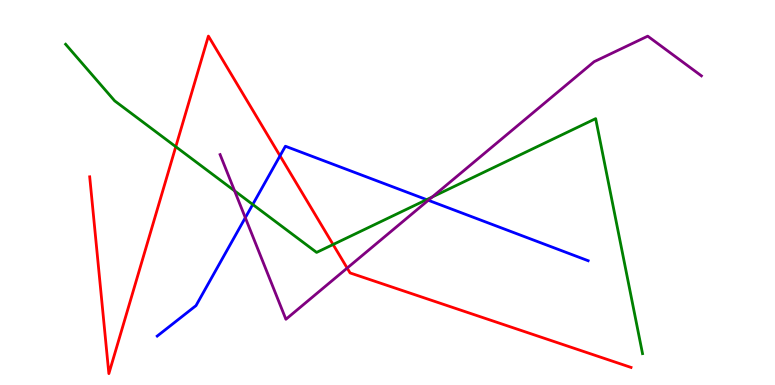[{'lines': ['blue', 'red'], 'intersections': [{'x': 3.61, 'y': 5.95}]}, {'lines': ['green', 'red'], 'intersections': [{'x': 2.27, 'y': 6.19}, {'x': 4.3, 'y': 3.65}]}, {'lines': ['purple', 'red'], 'intersections': [{'x': 4.48, 'y': 3.04}]}, {'lines': ['blue', 'green'], 'intersections': [{'x': 3.26, 'y': 4.69}, {'x': 5.51, 'y': 4.81}]}, {'lines': ['blue', 'purple'], 'intersections': [{'x': 3.17, 'y': 4.35}, {'x': 5.53, 'y': 4.8}]}, {'lines': ['green', 'purple'], 'intersections': [{'x': 3.03, 'y': 5.04}, {'x': 5.58, 'y': 4.88}]}]